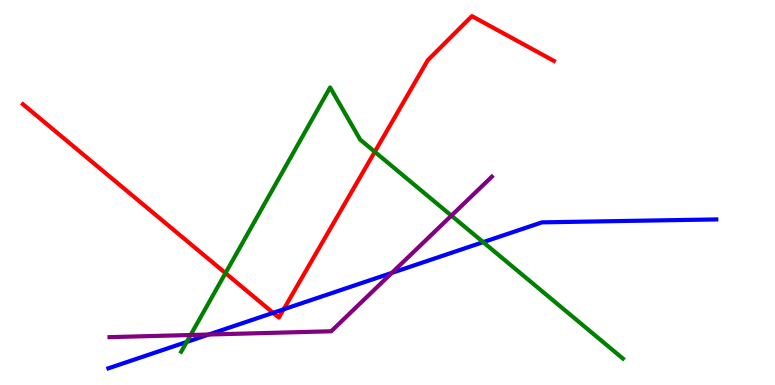[{'lines': ['blue', 'red'], 'intersections': [{'x': 3.52, 'y': 1.87}, {'x': 3.66, 'y': 1.97}]}, {'lines': ['green', 'red'], 'intersections': [{'x': 2.91, 'y': 2.91}, {'x': 4.84, 'y': 6.06}]}, {'lines': ['purple', 'red'], 'intersections': []}, {'lines': ['blue', 'green'], 'intersections': [{'x': 2.41, 'y': 1.12}, {'x': 6.23, 'y': 3.71}]}, {'lines': ['blue', 'purple'], 'intersections': [{'x': 2.69, 'y': 1.31}, {'x': 5.06, 'y': 2.91}]}, {'lines': ['green', 'purple'], 'intersections': [{'x': 2.46, 'y': 1.3}, {'x': 5.82, 'y': 4.4}]}]